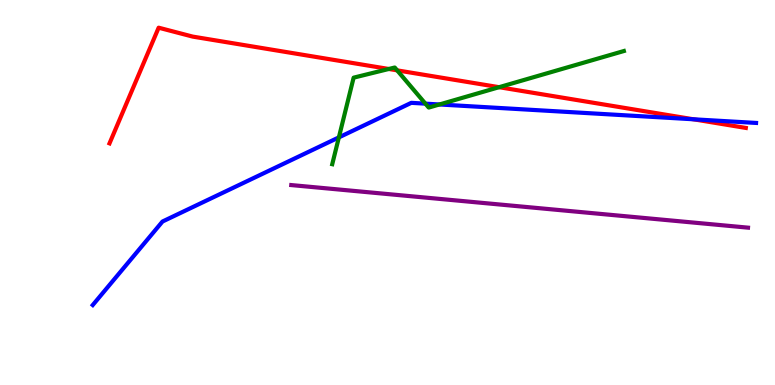[{'lines': ['blue', 'red'], 'intersections': [{'x': 8.95, 'y': 6.9}]}, {'lines': ['green', 'red'], 'intersections': [{'x': 5.02, 'y': 8.21}, {'x': 5.12, 'y': 8.17}, {'x': 6.44, 'y': 7.74}]}, {'lines': ['purple', 'red'], 'intersections': []}, {'lines': ['blue', 'green'], 'intersections': [{'x': 4.37, 'y': 6.43}, {'x': 5.49, 'y': 7.31}, {'x': 5.67, 'y': 7.29}]}, {'lines': ['blue', 'purple'], 'intersections': []}, {'lines': ['green', 'purple'], 'intersections': []}]